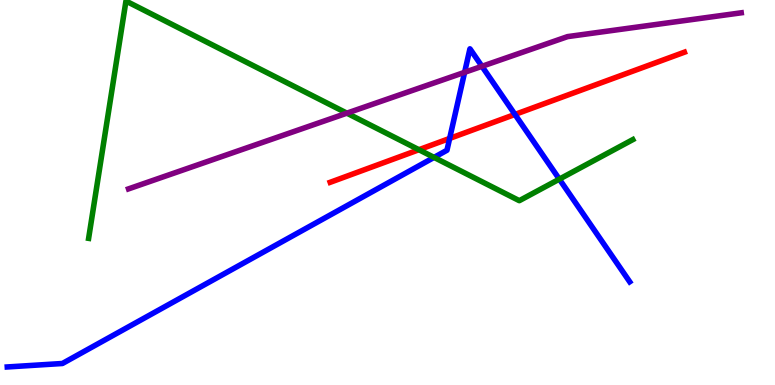[{'lines': ['blue', 'red'], 'intersections': [{'x': 5.8, 'y': 6.4}, {'x': 6.64, 'y': 7.03}]}, {'lines': ['green', 'red'], 'intersections': [{'x': 5.41, 'y': 6.11}]}, {'lines': ['purple', 'red'], 'intersections': []}, {'lines': ['blue', 'green'], 'intersections': [{'x': 5.6, 'y': 5.91}, {'x': 7.22, 'y': 5.35}]}, {'lines': ['blue', 'purple'], 'intersections': [{'x': 6.0, 'y': 8.12}, {'x': 6.22, 'y': 8.28}]}, {'lines': ['green', 'purple'], 'intersections': [{'x': 4.48, 'y': 7.06}]}]